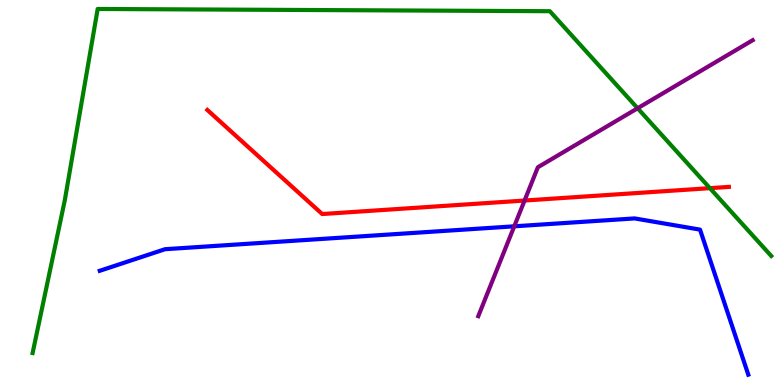[{'lines': ['blue', 'red'], 'intersections': []}, {'lines': ['green', 'red'], 'intersections': [{'x': 9.16, 'y': 5.11}]}, {'lines': ['purple', 'red'], 'intersections': [{'x': 6.77, 'y': 4.79}]}, {'lines': ['blue', 'green'], 'intersections': []}, {'lines': ['blue', 'purple'], 'intersections': [{'x': 6.64, 'y': 4.12}]}, {'lines': ['green', 'purple'], 'intersections': [{'x': 8.23, 'y': 7.19}]}]